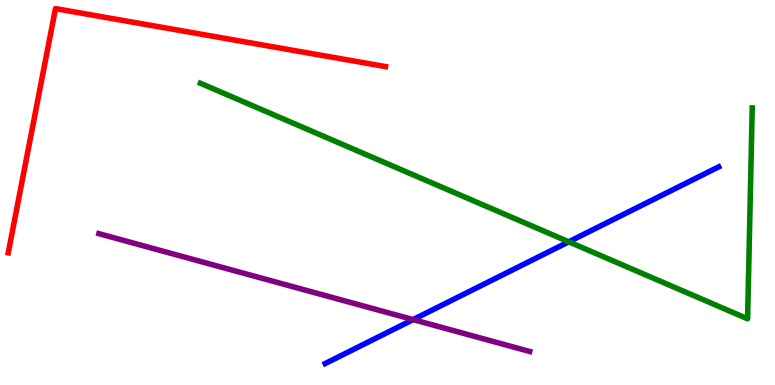[{'lines': ['blue', 'red'], 'intersections': []}, {'lines': ['green', 'red'], 'intersections': []}, {'lines': ['purple', 'red'], 'intersections': []}, {'lines': ['blue', 'green'], 'intersections': [{'x': 7.34, 'y': 3.72}]}, {'lines': ['blue', 'purple'], 'intersections': [{'x': 5.33, 'y': 1.7}]}, {'lines': ['green', 'purple'], 'intersections': []}]